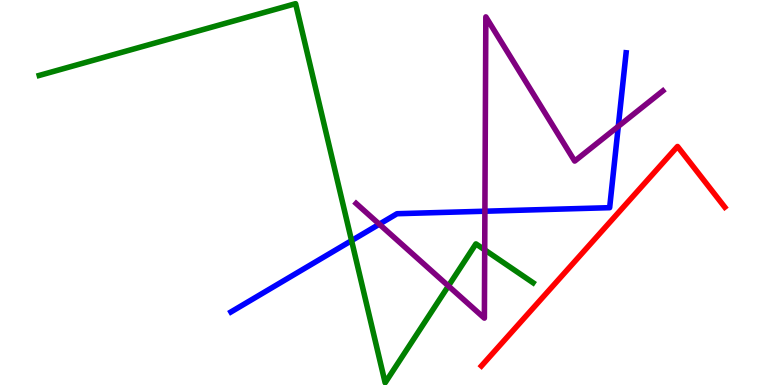[{'lines': ['blue', 'red'], 'intersections': []}, {'lines': ['green', 'red'], 'intersections': []}, {'lines': ['purple', 'red'], 'intersections': []}, {'lines': ['blue', 'green'], 'intersections': [{'x': 4.54, 'y': 3.75}]}, {'lines': ['blue', 'purple'], 'intersections': [{'x': 4.89, 'y': 4.18}, {'x': 6.26, 'y': 4.51}, {'x': 7.98, 'y': 6.72}]}, {'lines': ['green', 'purple'], 'intersections': [{'x': 5.79, 'y': 2.57}, {'x': 6.25, 'y': 3.51}]}]